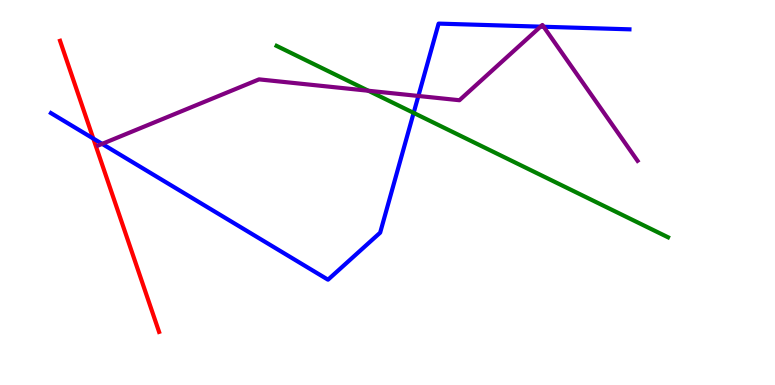[{'lines': ['blue', 'red'], 'intersections': [{'x': 1.2, 'y': 6.4}]}, {'lines': ['green', 'red'], 'intersections': []}, {'lines': ['purple', 'red'], 'intersections': []}, {'lines': ['blue', 'green'], 'intersections': [{'x': 5.34, 'y': 7.07}]}, {'lines': ['blue', 'purple'], 'intersections': [{'x': 1.32, 'y': 6.26}, {'x': 5.4, 'y': 7.51}, {'x': 6.97, 'y': 9.31}, {'x': 7.01, 'y': 9.31}]}, {'lines': ['green', 'purple'], 'intersections': [{'x': 4.75, 'y': 7.64}]}]